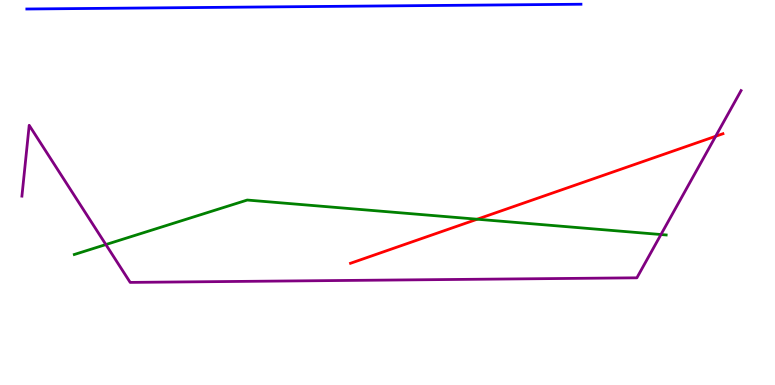[{'lines': ['blue', 'red'], 'intersections': []}, {'lines': ['green', 'red'], 'intersections': [{'x': 6.16, 'y': 4.31}]}, {'lines': ['purple', 'red'], 'intersections': [{'x': 9.23, 'y': 6.46}]}, {'lines': ['blue', 'green'], 'intersections': []}, {'lines': ['blue', 'purple'], 'intersections': []}, {'lines': ['green', 'purple'], 'intersections': [{'x': 1.37, 'y': 3.65}, {'x': 8.53, 'y': 3.91}]}]